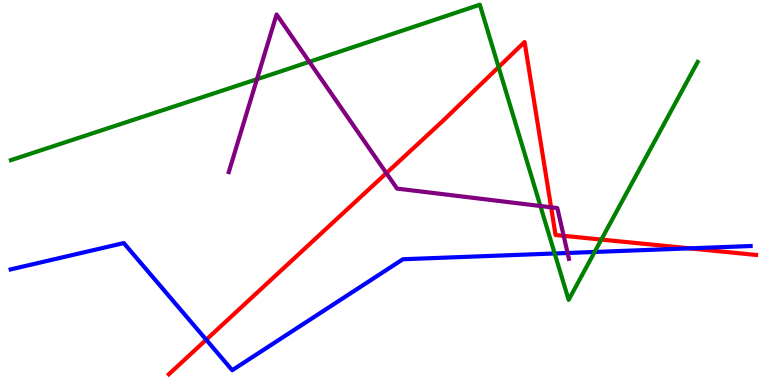[{'lines': ['blue', 'red'], 'intersections': [{'x': 2.66, 'y': 1.18}, {'x': 8.9, 'y': 3.55}]}, {'lines': ['green', 'red'], 'intersections': [{'x': 6.43, 'y': 8.26}, {'x': 7.76, 'y': 3.78}]}, {'lines': ['purple', 'red'], 'intersections': [{'x': 4.99, 'y': 5.5}, {'x': 7.11, 'y': 4.62}, {'x': 7.27, 'y': 3.87}]}, {'lines': ['blue', 'green'], 'intersections': [{'x': 7.16, 'y': 3.42}, {'x': 7.67, 'y': 3.46}]}, {'lines': ['blue', 'purple'], 'intersections': [{'x': 7.32, 'y': 3.43}]}, {'lines': ['green', 'purple'], 'intersections': [{'x': 3.32, 'y': 7.94}, {'x': 3.99, 'y': 8.39}, {'x': 6.97, 'y': 4.65}]}]